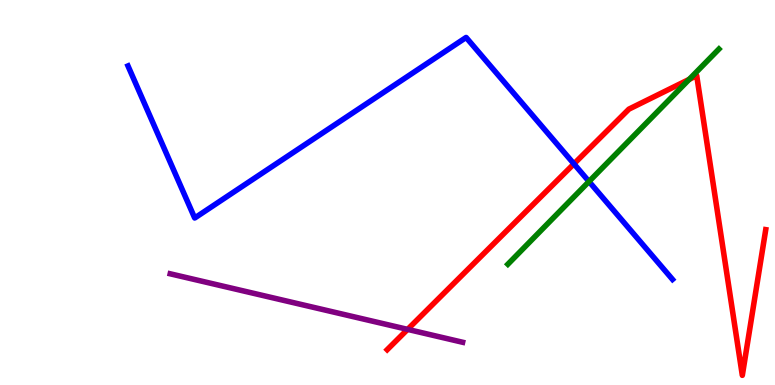[{'lines': ['blue', 'red'], 'intersections': [{'x': 7.41, 'y': 5.74}]}, {'lines': ['green', 'red'], 'intersections': [{'x': 8.89, 'y': 7.94}]}, {'lines': ['purple', 'red'], 'intersections': [{'x': 5.26, 'y': 1.44}]}, {'lines': ['blue', 'green'], 'intersections': [{'x': 7.6, 'y': 5.29}]}, {'lines': ['blue', 'purple'], 'intersections': []}, {'lines': ['green', 'purple'], 'intersections': []}]